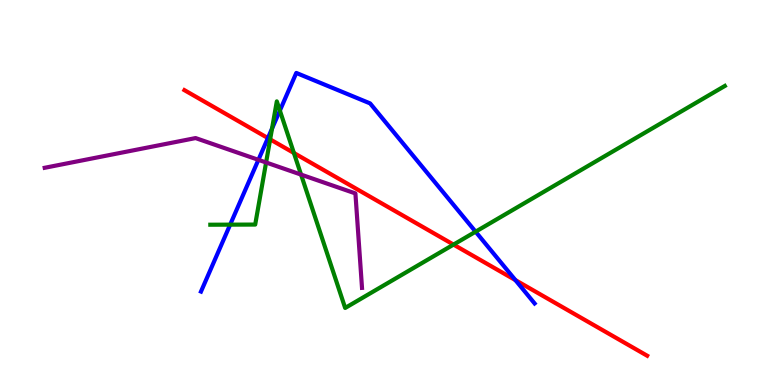[{'lines': ['blue', 'red'], 'intersections': [{'x': 3.46, 'y': 6.41}, {'x': 6.65, 'y': 2.72}]}, {'lines': ['green', 'red'], 'intersections': [{'x': 3.49, 'y': 6.38}, {'x': 3.79, 'y': 6.03}, {'x': 5.85, 'y': 3.65}]}, {'lines': ['purple', 'red'], 'intersections': []}, {'lines': ['blue', 'green'], 'intersections': [{'x': 2.97, 'y': 4.16}, {'x': 3.51, 'y': 6.66}, {'x': 3.61, 'y': 7.13}, {'x': 6.14, 'y': 3.98}]}, {'lines': ['blue', 'purple'], 'intersections': [{'x': 3.33, 'y': 5.85}]}, {'lines': ['green', 'purple'], 'intersections': [{'x': 3.43, 'y': 5.78}, {'x': 3.88, 'y': 5.47}]}]